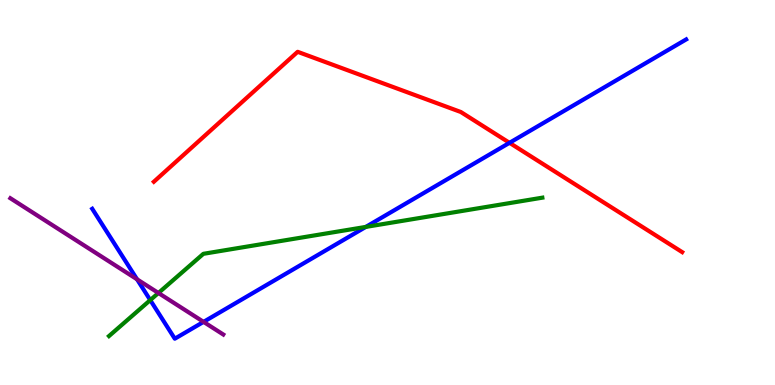[{'lines': ['blue', 'red'], 'intersections': [{'x': 6.57, 'y': 6.29}]}, {'lines': ['green', 'red'], 'intersections': []}, {'lines': ['purple', 'red'], 'intersections': []}, {'lines': ['blue', 'green'], 'intersections': [{'x': 1.94, 'y': 2.21}, {'x': 4.72, 'y': 4.11}]}, {'lines': ['blue', 'purple'], 'intersections': [{'x': 1.77, 'y': 2.75}, {'x': 2.63, 'y': 1.64}]}, {'lines': ['green', 'purple'], 'intersections': [{'x': 2.04, 'y': 2.39}]}]